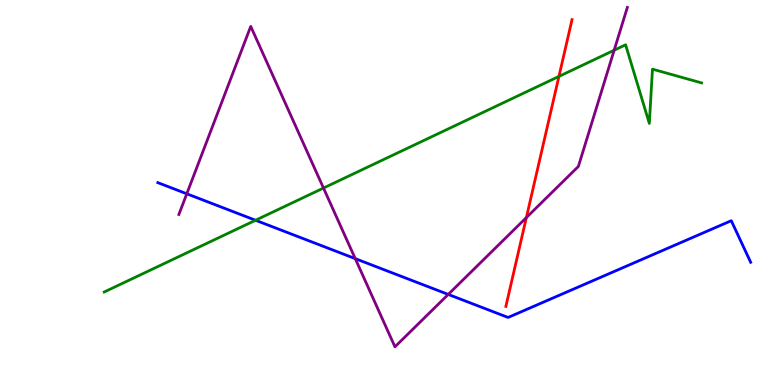[{'lines': ['blue', 'red'], 'intersections': []}, {'lines': ['green', 'red'], 'intersections': [{'x': 7.21, 'y': 8.02}]}, {'lines': ['purple', 'red'], 'intersections': [{'x': 6.79, 'y': 4.35}]}, {'lines': ['blue', 'green'], 'intersections': [{'x': 3.3, 'y': 4.28}]}, {'lines': ['blue', 'purple'], 'intersections': [{'x': 2.41, 'y': 4.97}, {'x': 4.58, 'y': 3.28}, {'x': 5.78, 'y': 2.35}]}, {'lines': ['green', 'purple'], 'intersections': [{'x': 4.17, 'y': 5.12}, {'x': 7.92, 'y': 8.7}]}]